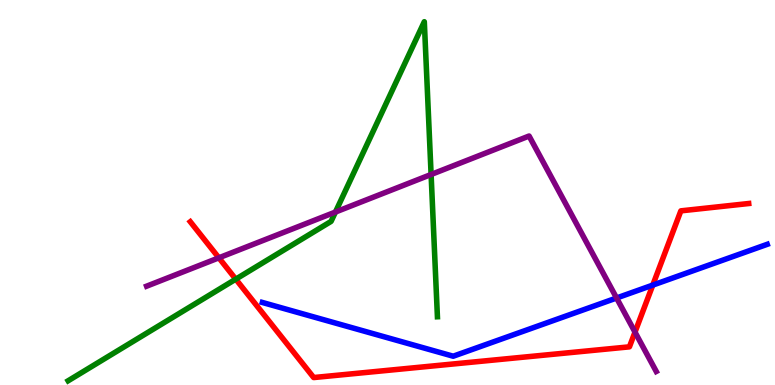[{'lines': ['blue', 'red'], 'intersections': [{'x': 8.42, 'y': 2.59}]}, {'lines': ['green', 'red'], 'intersections': [{'x': 3.04, 'y': 2.75}]}, {'lines': ['purple', 'red'], 'intersections': [{'x': 2.82, 'y': 3.3}, {'x': 8.19, 'y': 1.37}]}, {'lines': ['blue', 'green'], 'intersections': []}, {'lines': ['blue', 'purple'], 'intersections': [{'x': 7.96, 'y': 2.26}]}, {'lines': ['green', 'purple'], 'intersections': [{'x': 4.33, 'y': 4.49}, {'x': 5.56, 'y': 5.47}]}]